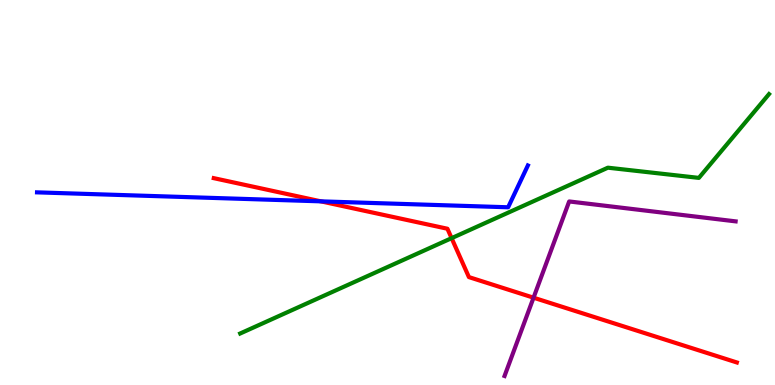[{'lines': ['blue', 'red'], 'intersections': [{'x': 4.14, 'y': 4.77}]}, {'lines': ['green', 'red'], 'intersections': [{'x': 5.83, 'y': 3.81}]}, {'lines': ['purple', 'red'], 'intersections': [{'x': 6.88, 'y': 2.27}]}, {'lines': ['blue', 'green'], 'intersections': []}, {'lines': ['blue', 'purple'], 'intersections': []}, {'lines': ['green', 'purple'], 'intersections': []}]